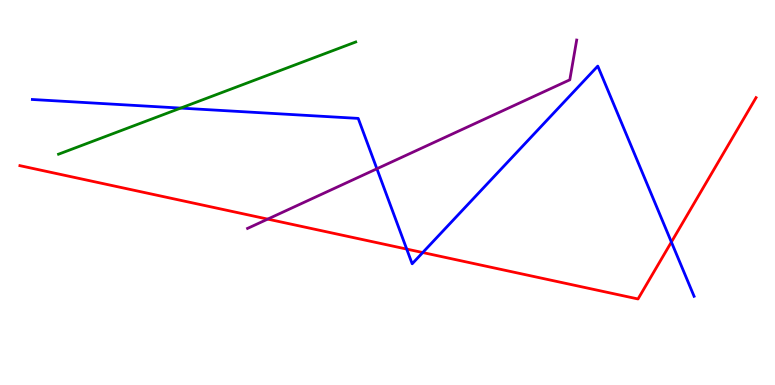[{'lines': ['blue', 'red'], 'intersections': [{'x': 5.25, 'y': 3.53}, {'x': 5.45, 'y': 3.44}, {'x': 8.66, 'y': 3.71}]}, {'lines': ['green', 'red'], 'intersections': []}, {'lines': ['purple', 'red'], 'intersections': [{'x': 3.45, 'y': 4.31}]}, {'lines': ['blue', 'green'], 'intersections': [{'x': 2.33, 'y': 7.19}]}, {'lines': ['blue', 'purple'], 'intersections': [{'x': 4.86, 'y': 5.62}]}, {'lines': ['green', 'purple'], 'intersections': []}]